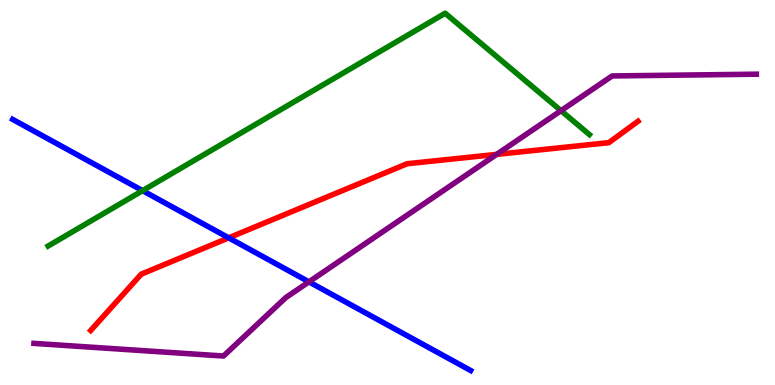[{'lines': ['blue', 'red'], 'intersections': [{'x': 2.95, 'y': 3.82}]}, {'lines': ['green', 'red'], 'intersections': []}, {'lines': ['purple', 'red'], 'intersections': [{'x': 6.41, 'y': 5.99}]}, {'lines': ['blue', 'green'], 'intersections': [{'x': 1.84, 'y': 5.05}]}, {'lines': ['blue', 'purple'], 'intersections': [{'x': 3.99, 'y': 2.68}]}, {'lines': ['green', 'purple'], 'intersections': [{'x': 7.24, 'y': 7.13}]}]